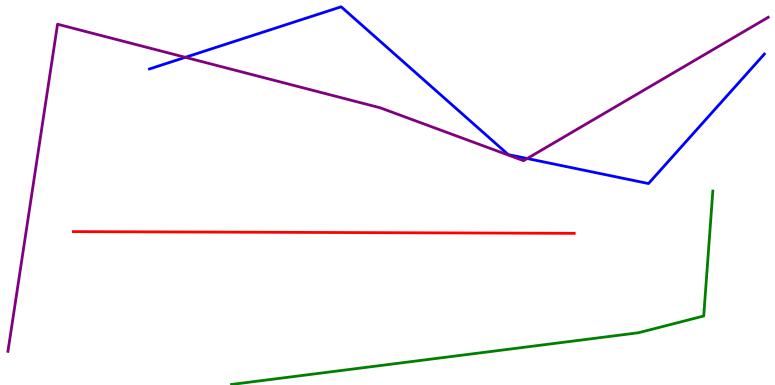[{'lines': ['blue', 'red'], 'intersections': []}, {'lines': ['green', 'red'], 'intersections': []}, {'lines': ['purple', 'red'], 'intersections': []}, {'lines': ['blue', 'green'], 'intersections': []}, {'lines': ['blue', 'purple'], 'intersections': [{'x': 2.39, 'y': 8.51}, {'x': 6.8, 'y': 5.88}]}, {'lines': ['green', 'purple'], 'intersections': []}]